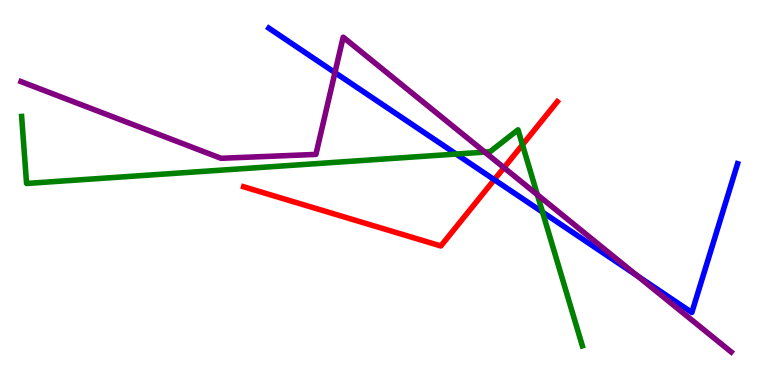[{'lines': ['blue', 'red'], 'intersections': [{'x': 6.38, 'y': 5.33}]}, {'lines': ['green', 'red'], 'intersections': [{'x': 6.74, 'y': 6.24}]}, {'lines': ['purple', 'red'], 'intersections': [{'x': 6.5, 'y': 5.64}]}, {'lines': ['blue', 'green'], 'intersections': [{'x': 5.89, 'y': 6.0}, {'x': 7.0, 'y': 4.49}]}, {'lines': ['blue', 'purple'], 'intersections': [{'x': 4.32, 'y': 8.12}, {'x': 8.22, 'y': 2.83}]}, {'lines': ['green', 'purple'], 'intersections': [{'x': 6.26, 'y': 6.05}, {'x': 6.93, 'y': 4.94}]}]